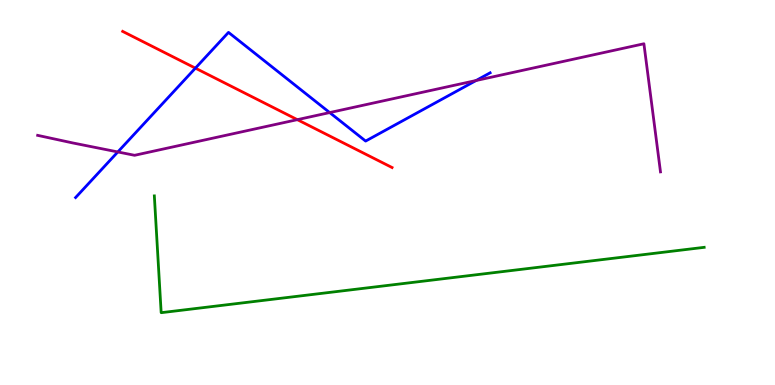[{'lines': ['blue', 'red'], 'intersections': [{'x': 2.52, 'y': 8.23}]}, {'lines': ['green', 'red'], 'intersections': []}, {'lines': ['purple', 'red'], 'intersections': [{'x': 3.84, 'y': 6.89}]}, {'lines': ['blue', 'green'], 'intersections': []}, {'lines': ['blue', 'purple'], 'intersections': [{'x': 1.52, 'y': 6.05}, {'x': 4.25, 'y': 7.08}, {'x': 6.14, 'y': 7.91}]}, {'lines': ['green', 'purple'], 'intersections': []}]